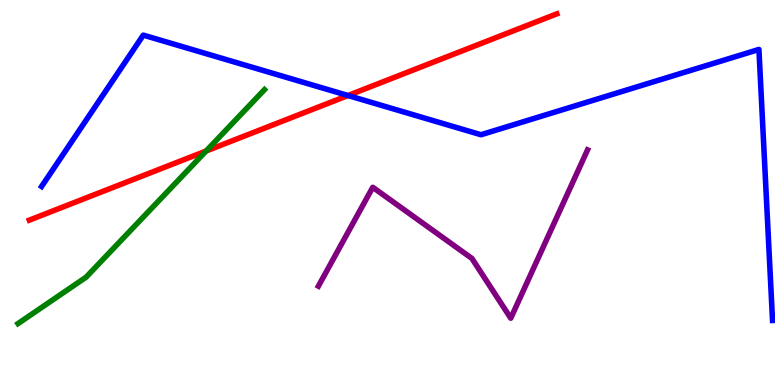[{'lines': ['blue', 'red'], 'intersections': [{'x': 4.49, 'y': 7.52}]}, {'lines': ['green', 'red'], 'intersections': [{'x': 2.66, 'y': 6.08}]}, {'lines': ['purple', 'red'], 'intersections': []}, {'lines': ['blue', 'green'], 'intersections': []}, {'lines': ['blue', 'purple'], 'intersections': []}, {'lines': ['green', 'purple'], 'intersections': []}]